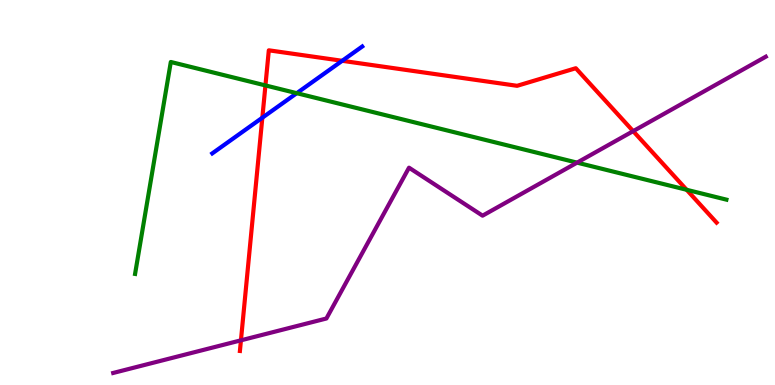[{'lines': ['blue', 'red'], 'intersections': [{'x': 3.38, 'y': 6.94}, {'x': 4.42, 'y': 8.42}]}, {'lines': ['green', 'red'], 'intersections': [{'x': 3.43, 'y': 7.78}, {'x': 8.86, 'y': 5.07}]}, {'lines': ['purple', 'red'], 'intersections': [{'x': 3.11, 'y': 1.16}, {'x': 8.17, 'y': 6.59}]}, {'lines': ['blue', 'green'], 'intersections': [{'x': 3.83, 'y': 7.58}]}, {'lines': ['blue', 'purple'], 'intersections': []}, {'lines': ['green', 'purple'], 'intersections': [{'x': 7.45, 'y': 5.78}]}]